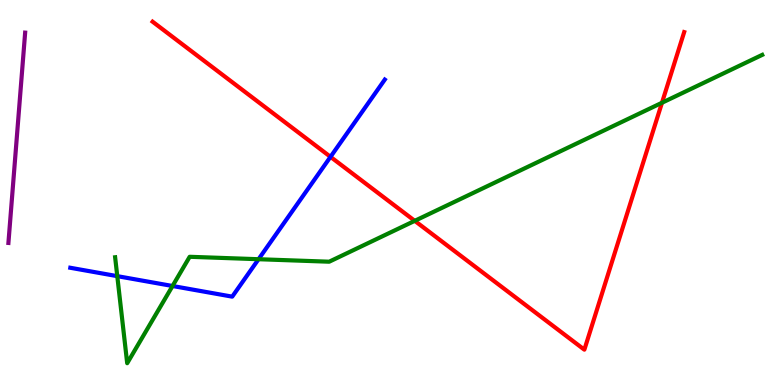[{'lines': ['blue', 'red'], 'intersections': [{'x': 4.26, 'y': 5.93}]}, {'lines': ['green', 'red'], 'intersections': [{'x': 5.35, 'y': 4.26}, {'x': 8.54, 'y': 7.33}]}, {'lines': ['purple', 'red'], 'intersections': []}, {'lines': ['blue', 'green'], 'intersections': [{'x': 1.51, 'y': 2.83}, {'x': 2.23, 'y': 2.57}, {'x': 3.34, 'y': 3.27}]}, {'lines': ['blue', 'purple'], 'intersections': []}, {'lines': ['green', 'purple'], 'intersections': []}]